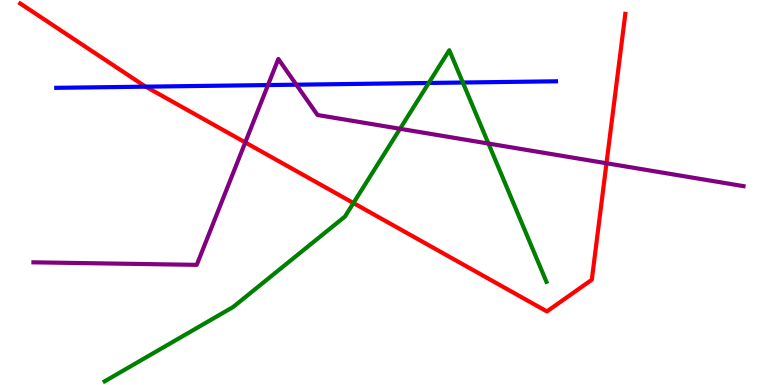[{'lines': ['blue', 'red'], 'intersections': [{'x': 1.88, 'y': 7.75}]}, {'lines': ['green', 'red'], 'intersections': [{'x': 4.56, 'y': 4.73}]}, {'lines': ['purple', 'red'], 'intersections': [{'x': 3.16, 'y': 6.3}, {'x': 7.83, 'y': 5.76}]}, {'lines': ['blue', 'green'], 'intersections': [{'x': 5.53, 'y': 7.85}, {'x': 5.97, 'y': 7.86}]}, {'lines': ['blue', 'purple'], 'intersections': [{'x': 3.46, 'y': 7.79}, {'x': 3.82, 'y': 7.8}]}, {'lines': ['green', 'purple'], 'intersections': [{'x': 5.16, 'y': 6.66}, {'x': 6.3, 'y': 6.27}]}]